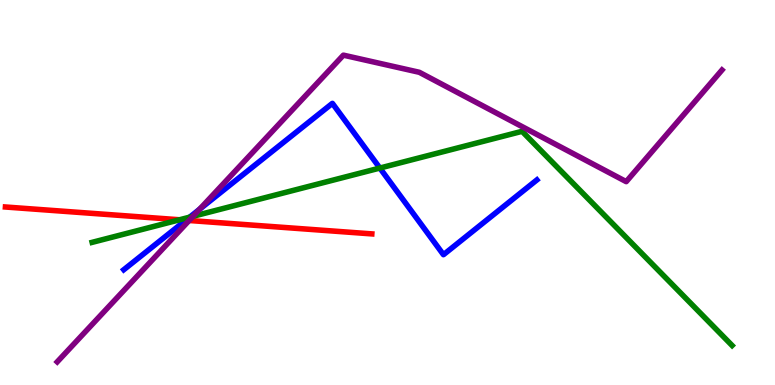[{'lines': ['blue', 'red'], 'intersections': [{'x': 2.4, 'y': 4.28}]}, {'lines': ['green', 'red'], 'intersections': [{'x': 2.32, 'y': 4.29}]}, {'lines': ['purple', 'red'], 'intersections': [{'x': 2.44, 'y': 4.27}]}, {'lines': ['blue', 'green'], 'intersections': [{'x': 2.45, 'y': 4.36}, {'x': 4.9, 'y': 5.64}]}, {'lines': ['blue', 'purple'], 'intersections': [{'x': 2.58, 'y': 4.57}]}, {'lines': ['green', 'purple'], 'intersections': [{'x': 2.49, 'y': 4.38}]}]